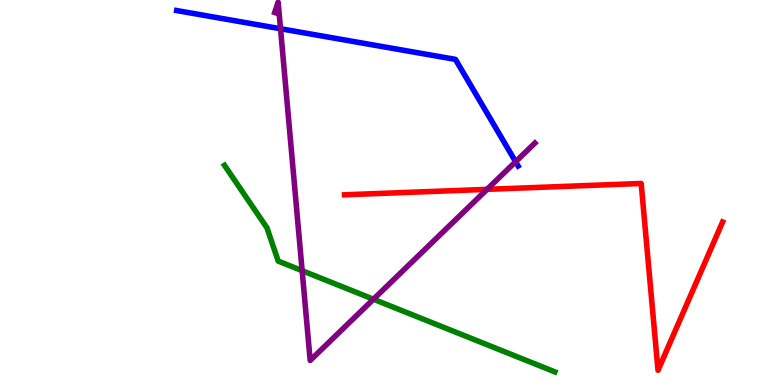[{'lines': ['blue', 'red'], 'intersections': []}, {'lines': ['green', 'red'], 'intersections': []}, {'lines': ['purple', 'red'], 'intersections': [{'x': 6.28, 'y': 5.08}]}, {'lines': ['blue', 'green'], 'intersections': []}, {'lines': ['blue', 'purple'], 'intersections': [{'x': 3.62, 'y': 9.25}, {'x': 6.65, 'y': 5.8}]}, {'lines': ['green', 'purple'], 'intersections': [{'x': 3.9, 'y': 2.97}, {'x': 4.82, 'y': 2.23}]}]